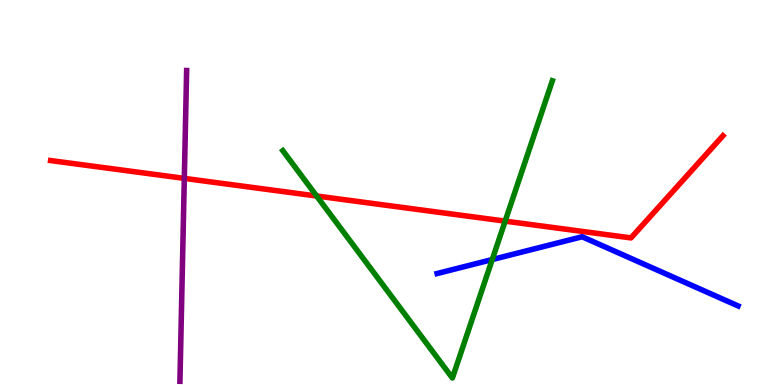[{'lines': ['blue', 'red'], 'intersections': []}, {'lines': ['green', 'red'], 'intersections': [{'x': 4.09, 'y': 4.91}, {'x': 6.52, 'y': 4.26}]}, {'lines': ['purple', 'red'], 'intersections': [{'x': 2.38, 'y': 5.37}]}, {'lines': ['blue', 'green'], 'intersections': [{'x': 6.35, 'y': 3.26}]}, {'lines': ['blue', 'purple'], 'intersections': []}, {'lines': ['green', 'purple'], 'intersections': []}]